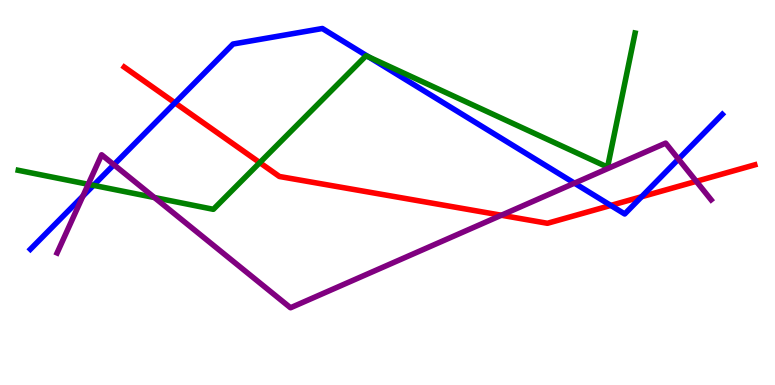[{'lines': ['blue', 'red'], 'intersections': [{'x': 2.26, 'y': 7.33}, {'x': 7.88, 'y': 4.66}, {'x': 8.28, 'y': 4.89}]}, {'lines': ['green', 'red'], 'intersections': [{'x': 3.35, 'y': 5.78}]}, {'lines': ['purple', 'red'], 'intersections': [{'x': 6.47, 'y': 4.41}, {'x': 8.98, 'y': 5.29}]}, {'lines': ['blue', 'green'], 'intersections': [{'x': 1.21, 'y': 5.19}, {'x': 4.76, 'y': 8.52}]}, {'lines': ['blue', 'purple'], 'intersections': [{'x': 1.07, 'y': 4.91}, {'x': 1.47, 'y': 5.72}, {'x': 7.41, 'y': 5.24}, {'x': 8.75, 'y': 5.87}]}, {'lines': ['green', 'purple'], 'intersections': [{'x': 1.14, 'y': 5.21}, {'x': 1.99, 'y': 4.87}]}]